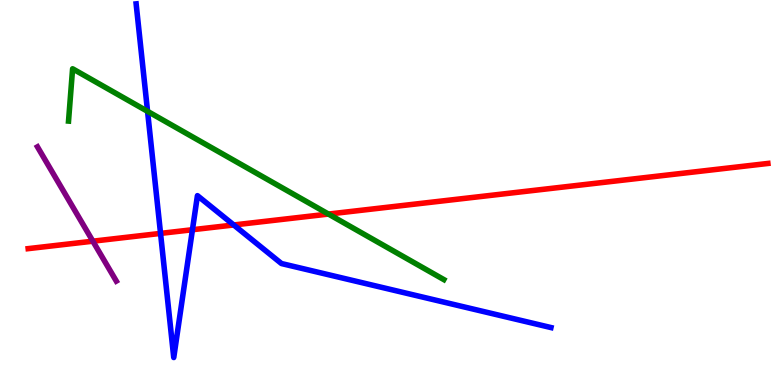[{'lines': ['blue', 'red'], 'intersections': [{'x': 2.07, 'y': 3.94}, {'x': 2.48, 'y': 4.03}, {'x': 3.02, 'y': 4.16}]}, {'lines': ['green', 'red'], 'intersections': [{'x': 4.24, 'y': 4.44}]}, {'lines': ['purple', 'red'], 'intersections': [{'x': 1.2, 'y': 3.74}]}, {'lines': ['blue', 'green'], 'intersections': [{'x': 1.9, 'y': 7.11}]}, {'lines': ['blue', 'purple'], 'intersections': []}, {'lines': ['green', 'purple'], 'intersections': []}]